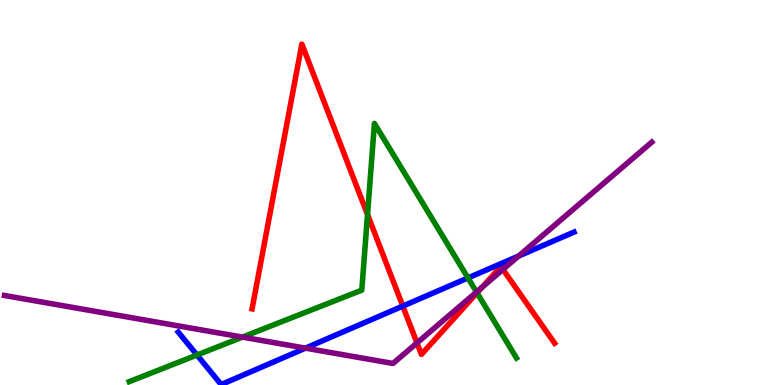[{'lines': ['blue', 'red'], 'intersections': [{'x': 5.2, 'y': 2.05}]}, {'lines': ['green', 'red'], 'intersections': [{'x': 4.74, 'y': 4.43}, {'x': 6.16, 'y': 2.39}]}, {'lines': ['purple', 'red'], 'intersections': [{'x': 5.38, 'y': 1.09}, {'x': 6.22, 'y': 2.54}, {'x': 6.49, 'y': 3.0}]}, {'lines': ['blue', 'green'], 'intersections': [{'x': 2.54, 'y': 0.779}, {'x': 6.04, 'y': 2.78}]}, {'lines': ['blue', 'purple'], 'intersections': [{'x': 3.94, 'y': 0.957}, {'x': 6.69, 'y': 3.35}]}, {'lines': ['green', 'purple'], 'intersections': [{'x': 3.13, 'y': 1.24}, {'x': 6.15, 'y': 2.41}]}]